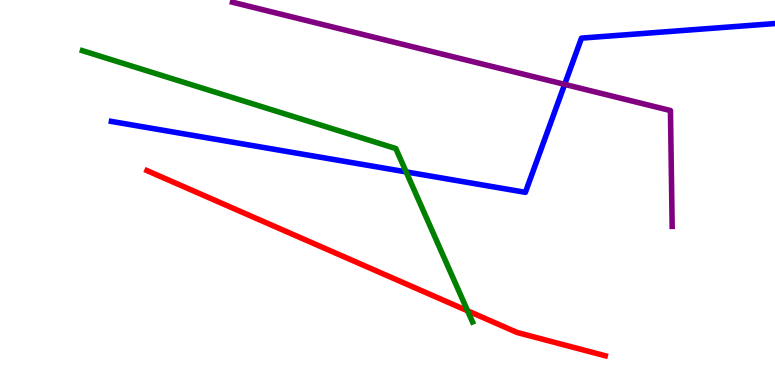[{'lines': ['blue', 'red'], 'intersections': []}, {'lines': ['green', 'red'], 'intersections': [{'x': 6.03, 'y': 1.93}]}, {'lines': ['purple', 'red'], 'intersections': []}, {'lines': ['blue', 'green'], 'intersections': [{'x': 5.24, 'y': 5.53}]}, {'lines': ['blue', 'purple'], 'intersections': [{'x': 7.29, 'y': 7.81}]}, {'lines': ['green', 'purple'], 'intersections': []}]